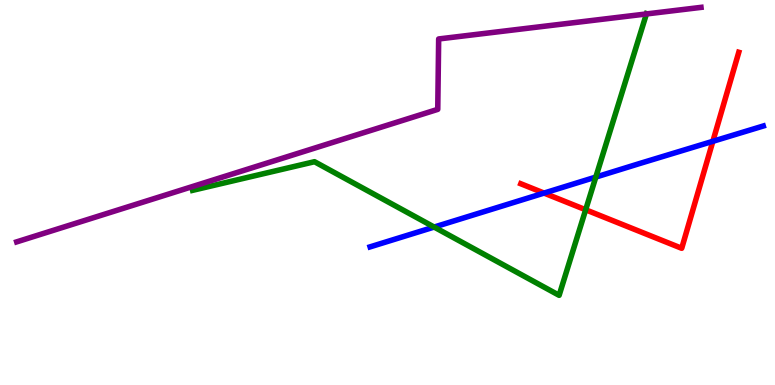[{'lines': ['blue', 'red'], 'intersections': [{'x': 7.02, 'y': 4.98}, {'x': 9.2, 'y': 6.33}]}, {'lines': ['green', 'red'], 'intersections': [{'x': 7.56, 'y': 4.55}]}, {'lines': ['purple', 'red'], 'intersections': []}, {'lines': ['blue', 'green'], 'intersections': [{'x': 5.6, 'y': 4.1}, {'x': 7.69, 'y': 5.4}]}, {'lines': ['blue', 'purple'], 'intersections': []}, {'lines': ['green', 'purple'], 'intersections': [{'x': 8.34, 'y': 9.64}]}]